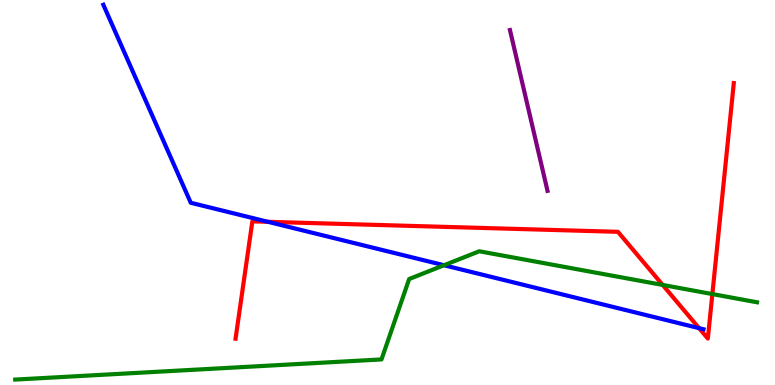[{'lines': ['blue', 'red'], 'intersections': [{'x': 3.46, 'y': 4.24}, {'x': 9.02, 'y': 1.48}]}, {'lines': ['green', 'red'], 'intersections': [{'x': 8.55, 'y': 2.6}, {'x': 9.19, 'y': 2.36}]}, {'lines': ['purple', 'red'], 'intersections': []}, {'lines': ['blue', 'green'], 'intersections': [{'x': 5.73, 'y': 3.11}]}, {'lines': ['blue', 'purple'], 'intersections': []}, {'lines': ['green', 'purple'], 'intersections': []}]